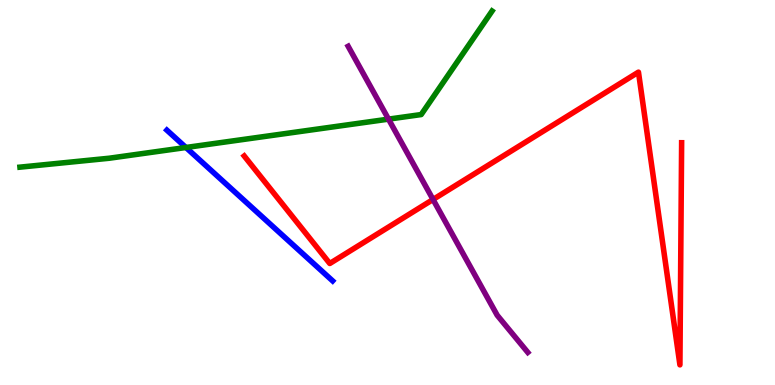[{'lines': ['blue', 'red'], 'intersections': []}, {'lines': ['green', 'red'], 'intersections': []}, {'lines': ['purple', 'red'], 'intersections': [{'x': 5.59, 'y': 4.82}]}, {'lines': ['blue', 'green'], 'intersections': [{'x': 2.4, 'y': 6.17}]}, {'lines': ['blue', 'purple'], 'intersections': []}, {'lines': ['green', 'purple'], 'intersections': [{'x': 5.01, 'y': 6.91}]}]